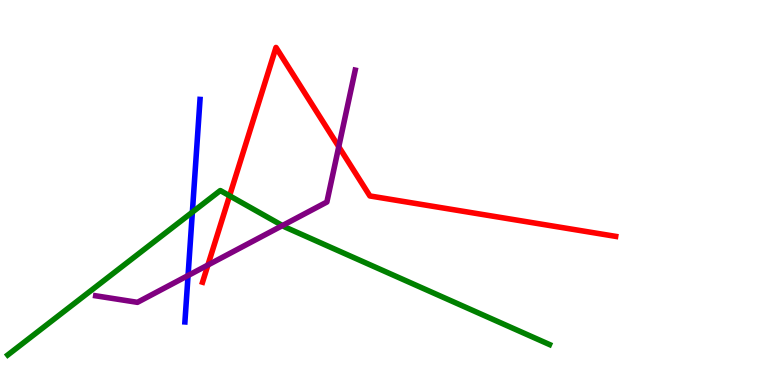[{'lines': ['blue', 'red'], 'intersections': []}, {'lines': ['green', 'red'], 'intersections': [{'x': 2.96, 'y': 4.92}]}, {'lines': ['purple', 'red'], 'intersections': [{'x': 2.68, 'y': 3.12}, {'x': 4.37, 'y': 6.19}]}, {'lines': ['blue', 'green'], 'intersections': [{'x': 2.48, 'y': 4.49}]}, {'lines': ['blue', 'purple'], 'intersections': [{'x': 2.43, 'y': 2.84}]}, {'lines': ['green', 'purple'], 'intersections': [{'x': 3.64, 'y': 4.14}]}]